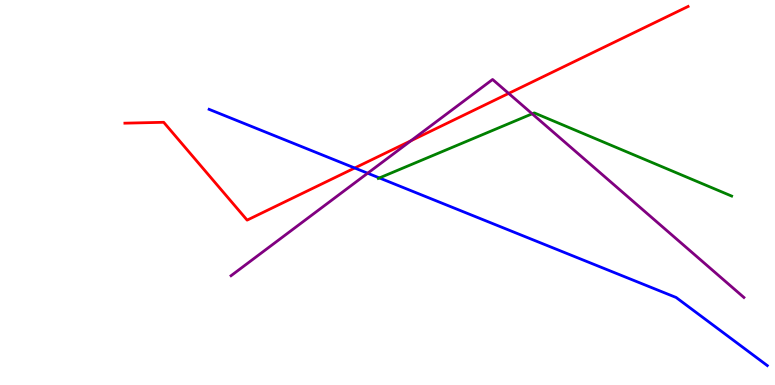[{'lines': ['blue', 'red'], 'intersections': [{'x': 4.58, 'y': 5.64}]}, {'lines': ['green', 'red'], 'intersections': []}, {'lines': ['purple', 'red'], 'intersections': [{'x': 5.3, 'y': 6.34}, {'x': 6.56, 'y': 7.57}]}, {'lines': ['blue', 'green'], 'intersections': [{'x': 4.9, 'y': 5.38}]}, {'lines': ['blue', 'purple'], 'intersections': [{'x': 4.74, 'y': 5.5}]}, {'lines': ['green', 'purple'], 'intersections': [{'x': 6.87, 'y': 7.04}]}]